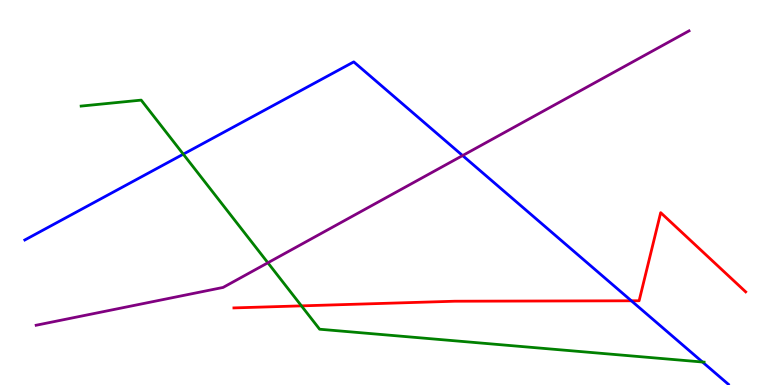[{'lines': ['blue', 'red'], 'intersections': [{'x': 8.15, 'y': 2.19}]}, {'lines': ['green', 'red'], 'intersections': [{'x': 3.89, 'y': 2.06}]}, {'lines': ['purple', 'red'], 'intersections': []}, {'lines': ['blue', 'green'], 'intersections': [{'x': 2.37, 'y': 6.0}, {'x': 9.06, 'y': 0.597}]}, {'lines': ['blue', 'purple'], 'intersections': [{'x': 5.97, 'y': 5.96}]}, {'lines': ['green', 'purple'], 'intersections': [{'x': 3.46, 'y': 3.17}]}]